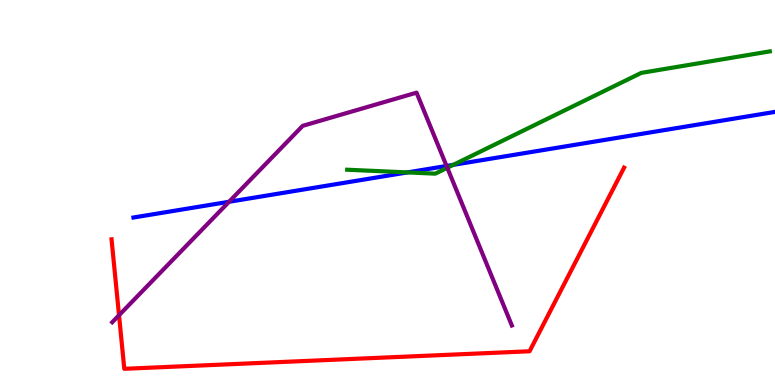[{'lines': ['blue', 'red'], 'intersections': []}, {'lines': ['green', 'red'], 'intersections': []}, {'lines': ['purple', 'red'], 'intersections': [{'x': 1.54, 'y': 1.81}]}, {'lines': ['blue', 'green'], 'intersections': [{'x': 5.26, 'y': 5.52}, {'x': 5.85, 'y': 5.72}]}, {'lines': ['blue', 'purple'], 'intersections': [{'x': 2.96, 'y': 4.76}, {'x': 5.76, 'y': 5.69}]}, {'lines': ['green', 'purple'], 'intersections': [{'x': 5.77, 'y': 5.64}]}]